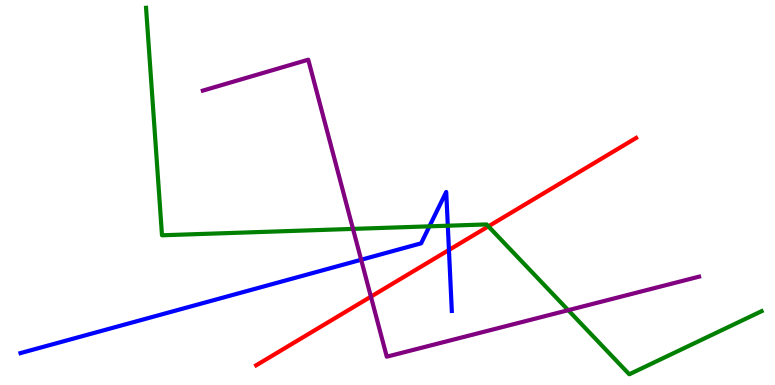[{'lines': ['blue', 'red'], 'intersections': [{'x': 5.79, 'y': 3.51}]}, {'lines': ['green', 'red'], 'intersections': [{'x': 6.3, 'y': 4.12}]}, {'lines': ['purple', 'red'], 'intersections': [{'x': 4.79, 'y': 2.29}]}, {'lines': ['blue', 'green'], 'intersections': [{'x': 5.54, 'y': 4.12}, {'x': 5.78, 'y': 4.14}]}, {'lines': ['blue', 'purple'], 'intersections': [{'x': 4.66, 'y': 3.25}]}, {'lines': ['green', 'purple'], 'intersections': [{'x': 4.55, 'y': 4.05}, {'x': 7.33, 'y': 1.94}]}]